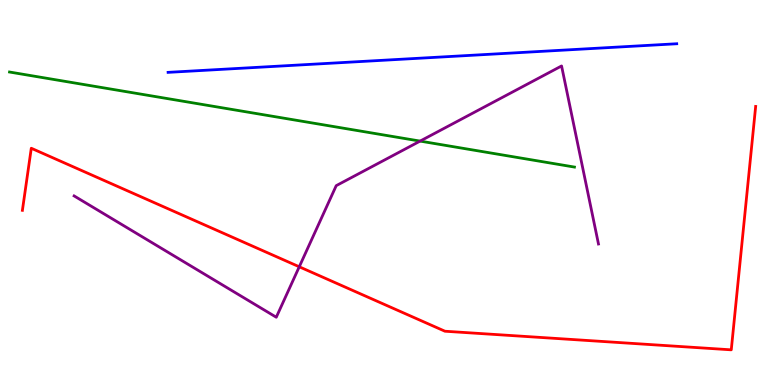[{'lines': ['blue', 'red'], 'intersections': []}, {'lines': ['green', 'red'], 'intersections': []}, {'lines': ['purple', 'red'], 'intersections': [{'x': 3.86, 'y': 3.07}]}, {'lines': ['blue', 'green'], 'intersections': []}, {'lines': ['blue', 'purple'], 'intersections': []}, {'lines': ['green', 'purple'], 'intersections': [{'x': 5.42, 'y': 6.34}]}]